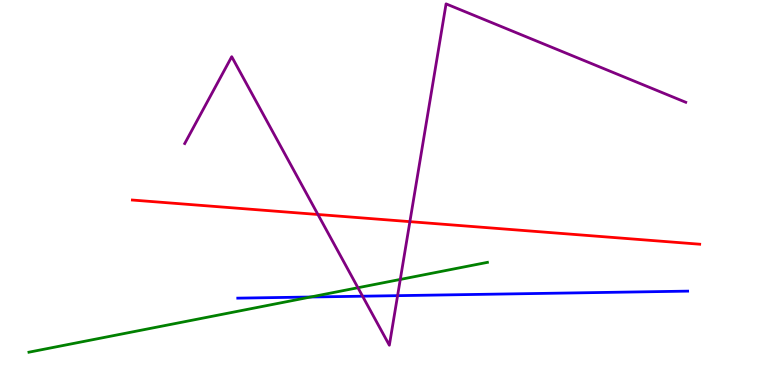[{'lines': ['blue', 'red'], 'intersections': []}, {'lines': ['green', 'red'], 'intersections': []}, {'lines': ['purple', 'red'], 'intersections': [{'x': 4.1, 'y': 4.43}, {'x': 5.29, 'y': 4.24}]}, {'lines': ['blue', 'green'], 'intersections': [{'x': 4.01, 'y': 2.29}]}, {'lines': ['blue', 'purple'], 'intersections': [{'x': 4.68, 'y': 2.31}, {'x': 5.13, 'y': 2.32}]}, {'lines': ['green', 'purple'], 'intersections': [{'x': 4.62, 'y': 2.53}, {'x': 5.17, 'y': 2.74}]}]